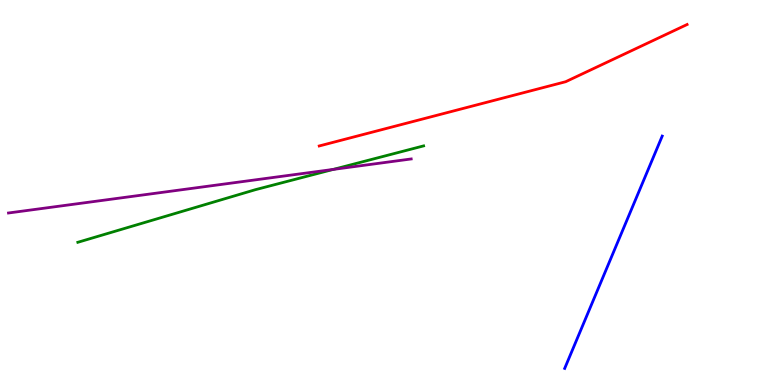[{'lines': ['blue', 'red'], 'intersections': []}, {'lines': ['green', 'red'], 'intersections': []}, {'lines': ['purple', 'red'], 'intersections': []}, {'lines': ['blue', 'green'], 'intersections': []}, {'lines': ['blue', 'purple'], 'intersections': []}, {'lines': ['green', 'purple'], 'intersections': [{'x': 4.3, 'y': 5.6}]}]